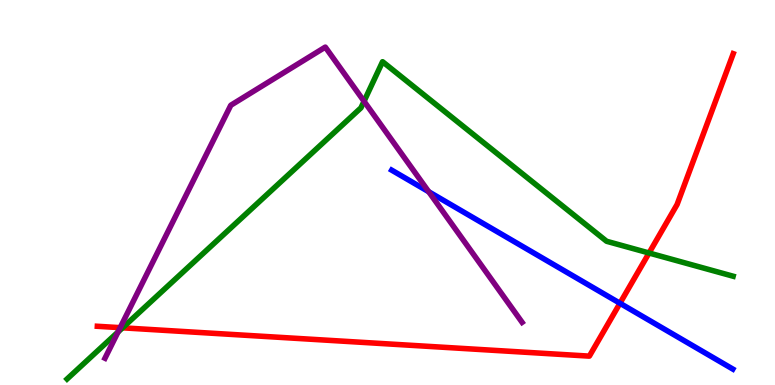[{'lines': ['blue', 'red'], 'intersections': [{'x': 8.0, 'y': 2.12}]}, {'lines': ['green', 'red'], 'intersections': [{'x': 1.58, 'y': 1.49}, {'x': 8.37, 'y': 3.43}]}, {'lines': ['purple', 'red'], 'intersections': [{'x': 1.55, 'y': 1.49}]}, {'lines': ['blue', 'green'], 'intersections': []}, {'lines': ['blue', 'purple'], 'intersections': [{'x': 5.53, 'y': 5.02}]}, {'lines': ['green', 'purple'], 'intersections': [{'x': 1.52, 'y': 1.38}, {'x': 4.7, 'y': 7.37}]}]